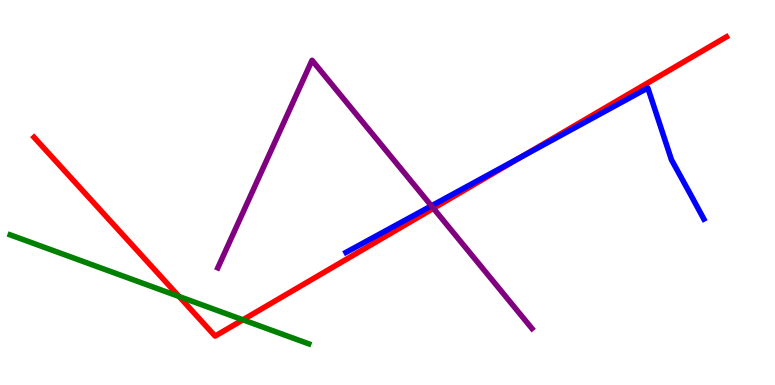[{'lines': ['blue', 'red'], 'intersections': [{'x': 6.73, 'y': 5.93}]}, {'lines': ['green', 'red'], 'intersections': [{'x': 2.31, 'y': 2.3}, {'x': 3.13, 'y': 1.69}]}, {'lines': ['purple', 'red'], 'intersections': [{'x': 5.59, 'y': 4.59}]}, {'lines': ['blue', 'green'], 'intersections': []}, {'lines': ['blue', 'purple'], 'intersections': [{'x': 5.57, 'y': 4.65}]}, {'lines': ['green', 'purple'], 'intersections': []}]